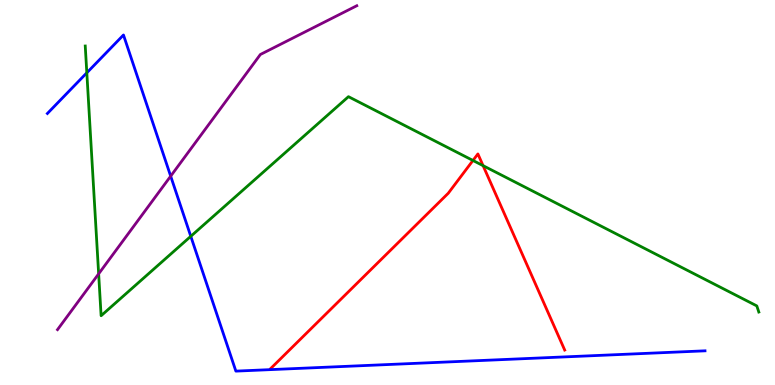[{'lines': ['blue', 'red'], 'intersections': []}, {'lines': ['green', 'red'], 'intersections': [{'x': 6.1, 'y': 5.83}, {'x': 6.23, 'y': 5.7}]}, {'lines': ['purple', 'red'], 'intersections': []}, {'lines': ['blue', 'green'], 'intersections': [{'x': 1.12, 'y': 8.11}, {'x': 2.46, 'y': 3.86}]}, {'lines': ['blue', 'purple'], 'intersections': [{'x': 2.2, 'y': 5.42}]}, {'lines': ['green', 'purple'], 'intersections': [{'x': 1.27, 'y': 2.89}]}]